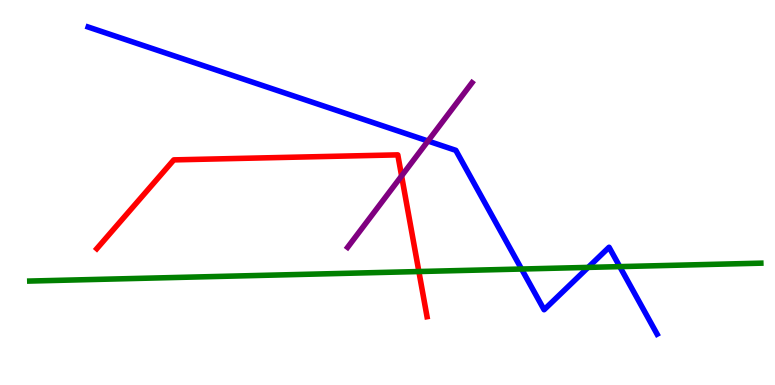[{'lines': ['blue', 'red'], 'intersections': []}, {'lines': ['green', 'red'], 'intersections': [{'x': 5.4, 'y': 2.95}]}, {'lines': ['purple', 'red'], 'intersections': [{'x': 5.18, 'y': 5.43}]}, {'lines': ['blue', 'green'], 'intersections': [{'x': 6.73, 'y': 3.01}, {'x': 7.59, 'y': 3.05}, {'x': 8.0, 'y': 3.07}]}, {'lines': ['blue', 'purple'], 'intersections': [{'x': 5.52, 'y': 6.34}]}, {'lines': ['green', 'purple'], 'intersections': []}]